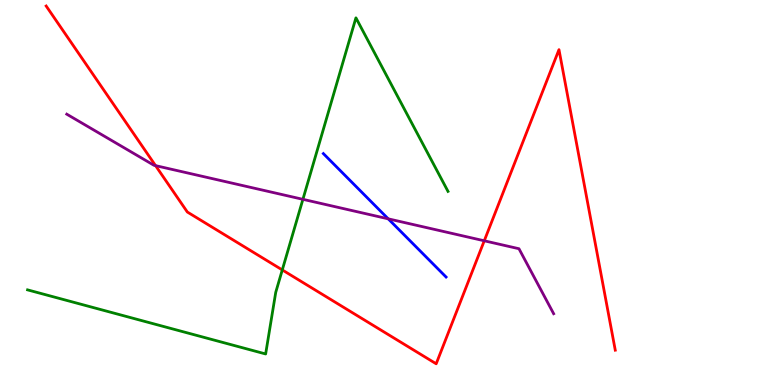[{'lines': ['blue', 'red'], 'intersections': []}, {'lines': ['green', 'red'], 'intersections': [{'x': 3.64, 'y': 2.99}]}, {'lines': ['purple', 'red'], 'intersections': [{'x': 2.01, 'y': 5.7}, {'x': 6.25, 'y': 3.75}]}, {'lines': ['blue', 'green'], 'intersections': []}, {'lines': ['blue', 'purple'], 'intersections': [{'x': 5.01, 'y': 4.32}]}, {'lines': ['green', 'purple'], 'intersections': [{'x': 3.91, 'y': 4.82}]}]